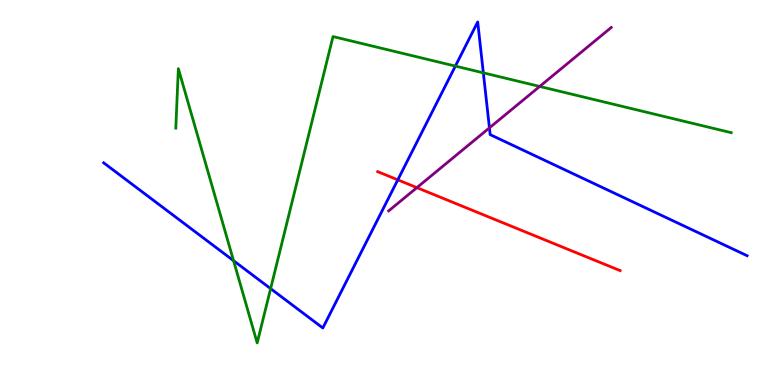[{'lines': ['blue', 'red'], 'intersections': [{'x': 5.13, 'y': 5.33}]}, {'lines': ['green', 'red'], 'intersections': []}, {'lines': ['purple', 'red'], 'intersections': [{'x': 5.38, 'y': 5.13}]}, {'lines': ['blue', 'green'], 'intersections': [{'x': 3.01, 'y': 3.23}, {'x': 3.49, 'y': 2.5}, {'x': 5.88, 'y': 8.28}, {'x': 6.24, 'y': 8.11}]}, {'lines': ['blue', 'purple'], 'intersections': [{'x': 6.32, 'y': 6.68}]}, {'lines': ['green', 'purple'], 'intersections': [{'x': 6.96, 'y': 7.75}]}]